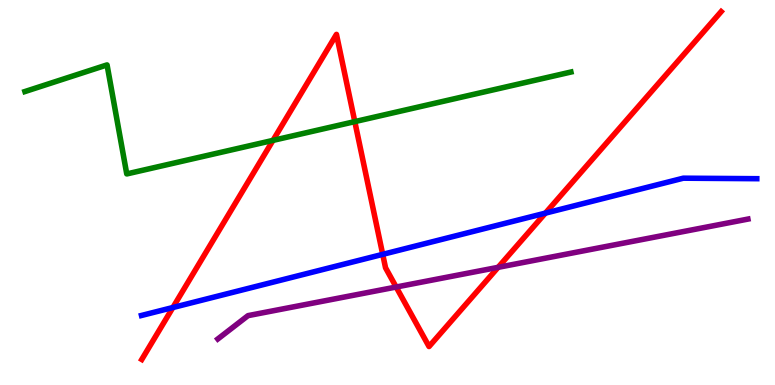[{'lines': ['blue', 'red'], 'intersections': [{'x': 2.23, 'y': 2.01}, {'x': 4.94, 'y': 3.39}, {'x': 7.04, 'y': 4.46}]}, {'lines': ['green', 'red'], 'intersections': [{'x': 3.52, 'y': 6.35}, {'x': 4.58, 'y': 6.84}]}, {'lines': ['purple', 'red'], 'intersections': [{'x': 5.11, 'y': 2.54}, {'x': 6.43, 'y': 3.06}]}, {'lines': ['blue', 'green'], 'intersections': []}, {'lines': ['blue', 'purple'], 'intersections': []}, {'lines': ['green', 'purple'], 'intersections': []}]